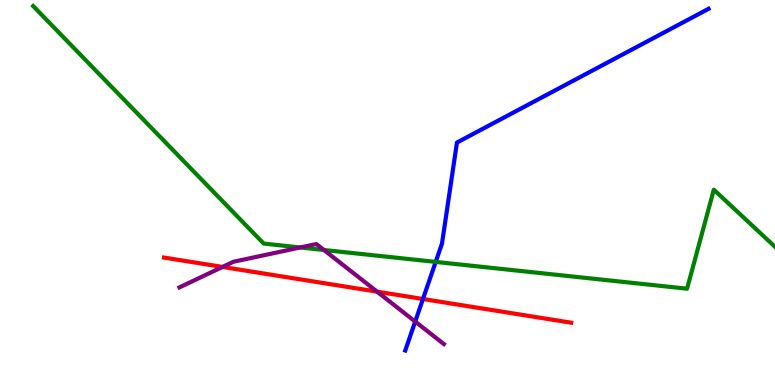[{'lines': ['blue', 'red'], 'intersections': [{'x': 5.46, 'y': 2.23}]}, {'lines': ['green', 'red'], 'intersections': []}, {'lines': ['purple', 'red'], 'intersections': [{'x': 2.87, 'y': 3.07}, {'x': 4.87, 'y': 2.42}]}, {'lines': ['blue', 'green'], 'intersections': [{'x': 5.62, 'y': 3.2}]}, {'lines': ['blue', 'purple'], 'intersections': [{'x': 5.36, 'y': 1.65}]}, {'lines': ['green', 'purple'], 'intersections': [{'x': 3.87, 'y': 3.57}, {'x': 4.18, 'y': 3.51}]}]